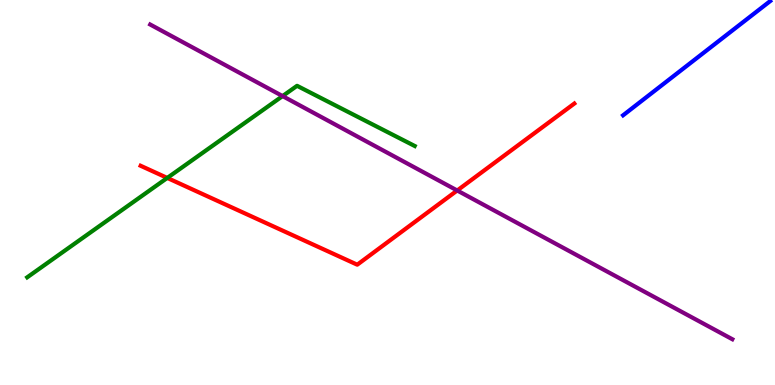[{'lines': ['blue', 'red'], 'intersections': []}, {'lines': ['green', 'red'], 'intersections': [{'x': 2.16, 'y': 5.38}]}, {'lines': ['purple', 'red'], 'intersections': [{'x': 5.9, 'y': 5.05}]}, {'lines': ['blue', 'green'], 'intersections': []}, {'lines': ['blue', 'purple'], 'intersections': []}, {'lines': ['green', 'purple'], 'intersections': [{'x': 3.65, 'y': 7.5}]}]